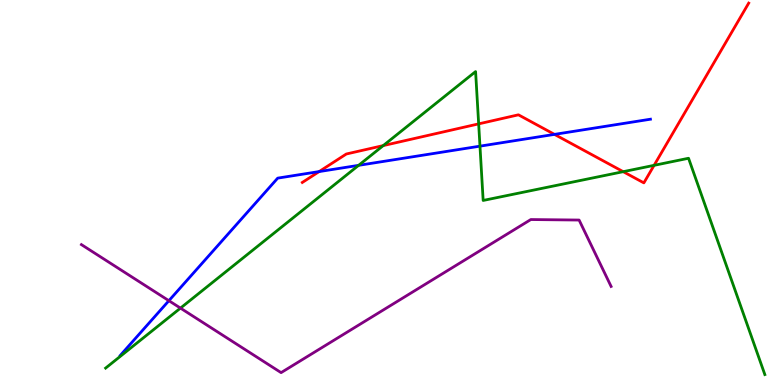[{'lines': ['blue', 'red'], 'intersections': [{'x': 4.12, 'y': 5.54}, {'x': 7.15, 'y': 6.51}]}, {'lines': ['green', 'red'], 'intersections': [{'x': 4.95, 'y': 6.22}, {'x': 6.18, 'y': 6.78}, {'x': 8.04, 'y': 5.54}, {'x': 8.44, 'y': 5.71}]}, {'lines': ['purple', 'red'], 'intersections': []}, {'lines': ['blue', 'green'], 'intersections': [{'x': 4.63, 'y': 5.71}, {'x': 6.19, 'y': 6.2}]}, {'lines': ['blue', 'purple'], 'intersections': [{'x': 2.18, 'y': 2.19}]}, {'lines': ['green', 'purple'], 'intersections': [{'x': 2.33, 'y': 2.0}]}]